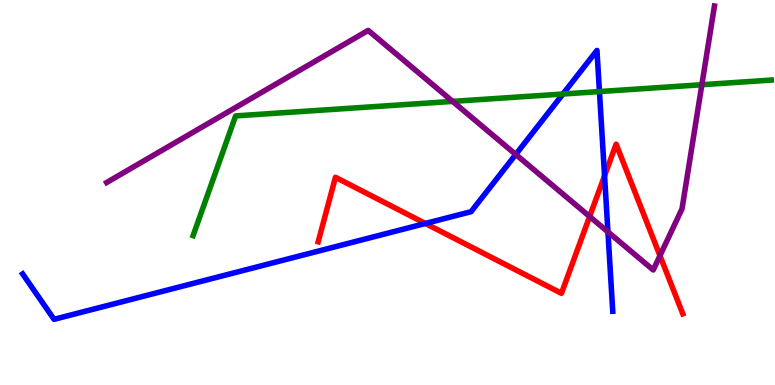[{'lines': ['blue', 'red'], 'intersections': [{'x': 5.49, 'y': 4.2}, {'x': 7.8, 'y': 5.43}]}, {'lines': ['green', 'red'], 'intersections': []}, {'lines': ['purple', 'red'], 'intersections': [{'x': 7.61, 'y': 4.38}, {'x': 8.52, 'y': 3.36}]}, {'lines': ['blue', 'green'], 'intersections': [{'x': 7.26, 'y': 7.56}, {'x': 7.73, 'y': 7.62}]}, {'lines': ['blue', 'purple'], 'intersections': [{'x': 6.65, 'y': 5.99}, {'x': 7.84, 'y': 3.98}]}, {'lines': ['green', 'purple'], 'intersections': [{'x': 5.84, 'y': 7.37}, {'x': 9.06, 'y': 7.8}]}]